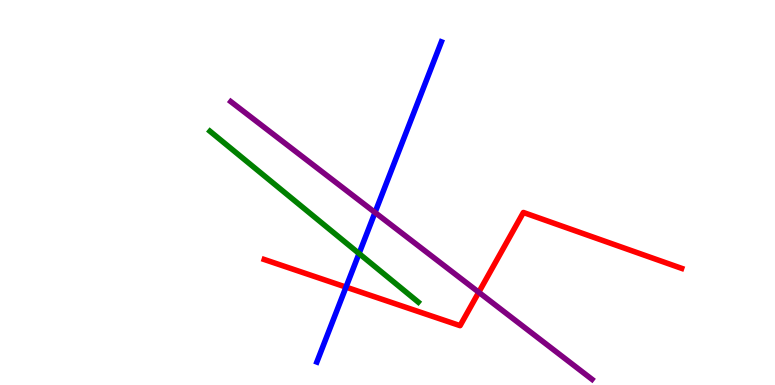[{'lines': ['blue', 'red'], 'intersections': [{'x': 4.46, 'y': 2.54}]}, {'lines': ['green', 'red'], 'intersections': []}, {'lines': ['purple', 'red'], 'intersections': [{'x': 6.18, 'y': 2.41}]}, {'lines': ['blue', 'green'], 'intersections': [{'x': 4.63, 'y': 3.41}]}, {'lines': ['blue', 'purple'], 'intersections': [{'x': 4.84, 'y': 4.48}]}, {'lines': ['green', 'purple'], 'intersections': []}]